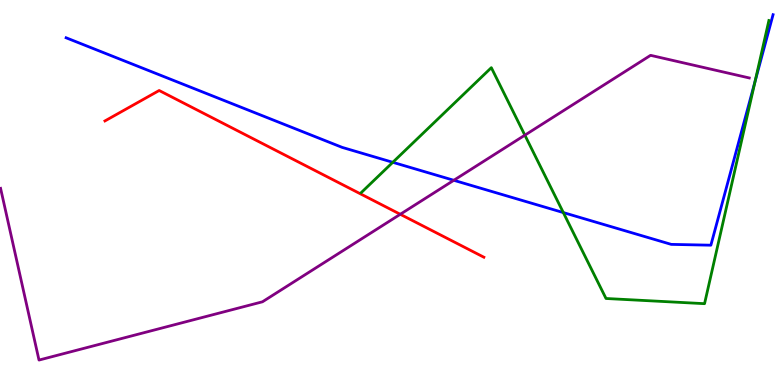[{'lines': ['blue', 'red'], 'intersections': []}, {'lines': ['green', 'red'], 'intersections': []}, {'lines': ['purple', 'red'], 'intersections': [{'x': 5.16, 'y': 4.43}]}, {'lines': ['blue', 'green'], 'intersections': [{'x': 5.07, 'y': 5.78}, {'x': 7.27, 'y': 4.48}, {'x': 9.74, 'y': 7.89}]}, {'lines': ['blue', 'purple'], 'intersections': [{'x': 5.86, 'y': 5.32}]}, {'lines': ['green', 'purple'], 'intersections': [{'x': 6.77, 'y': 6.49}]}]